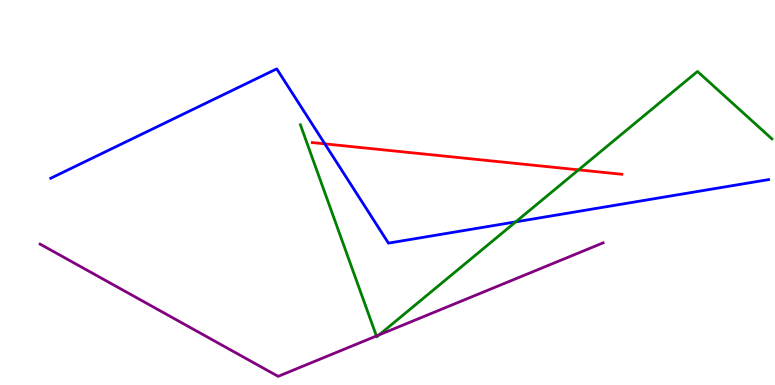[{'lines': ['blue', 'red'], 'intersections': [{'x': 4.19, 'y': 6.26}]}, {'lines': ['green', 'red'], 'intersections': [{'x': 7.47, 'y': 5.59}]}, {'lines': ['purple', 'red'], 'intersections': []}, {'lines': ['blue', 'green'], 'intersections': [{'x': 6.65, 'y': 4.24}]}, {'lines': ['blue', 'purple'], 'intersections': []}, {'lines': ['green', 'purple'], 'intersections': [{'x': 4.86, 'y': 1.27}, {'x': 4.89, 'y': 1.3}]}]